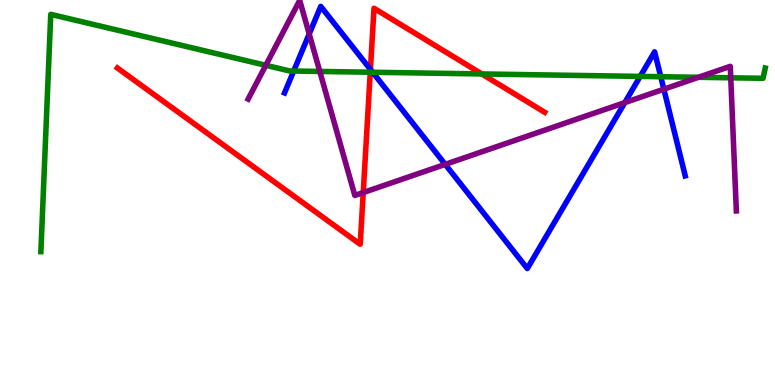[{'lines': ['blue', 'red'], 'intersections': [{'x': 4.78, 'y': 8.2}]}, {'lines': ['green', 'red'], 'intersections': [{'x': 4.78, 'y': 8.12}, {'x': 6.22, 'y': 8.08}]}, {'lines': ['purple', 'red'], 'intersections': [{'x': 4.69, 'y': 5.0}]}, {'lines': ['blue', 'green'], 'intersections': [{'x': 3.79, 'y': 8.15}, {'x': 4.81, 'y': 8.12}, {'x': 8.26, 'y': 8.02}, {'x': 8.53, 'y': 8.01}]}, {'lines': ['blue', 'purple'], 'intersections': [{'x': 3.99, 'y': 9.12}, {'x': 5.74, 'y': 5.73}, {'x': 8.06, 'y': 7.33}, {'x': 8.57, 'y': 7.68}]}, {'lines': ['green', 'purple'], 'intersections': [{'x': 3.43, 'y': 8.3}, {'x': 4.13, 'y': 8.14}, {'x': 9.01, 'y': 7.99}, {'x': 9.43, 'y': 7.98}]}]